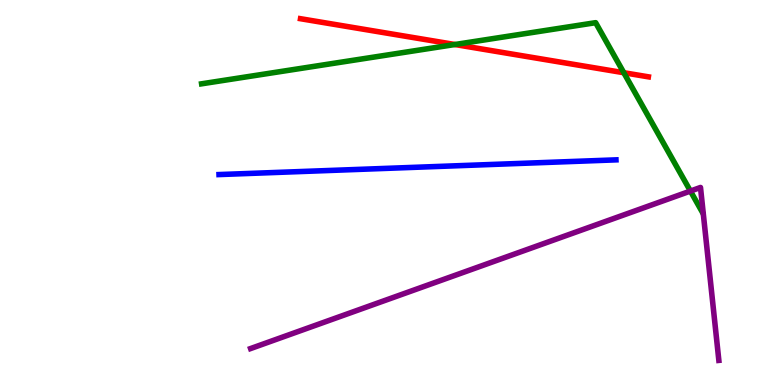[{'lines': ['blue', 'red'], 'intersections': []}, {'lines': ['green', 'red'], 'intersections': [{'x': 5.87, 'y': 8.84}, {'x': 8.05, 'y': 8.11}]}, {'lines': ['purple', 'red'], 'intersections': []}, {'lines': ['blue', 'green'], 'intersections': []}, {'lines': ['blue', 'purple'], 'intersections': []}, {'lines': ['green', 'purple'], 'intersections': [{'x': 8.91, 'y': 5.04}]}]